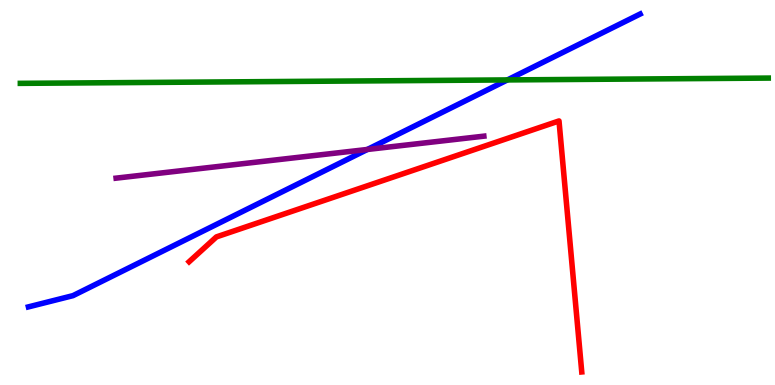[{'lines': ['blue', 'red'], 'intersections': []}, {'lines': ['green', 'red'], 'intersections': []}, {'lines': ['purple', 'red'], 'intersections': []}, {'lines': ['blue', 'green'], 'intersections': [{'x': 6.55, 'y': 7.92}]}, {'lines': ['blue', 'purple'], 'intersections': [{'x': 4.74, 'y': 6.12}]}, {'lines': ['green', 'purple'], 'intersections': []}]